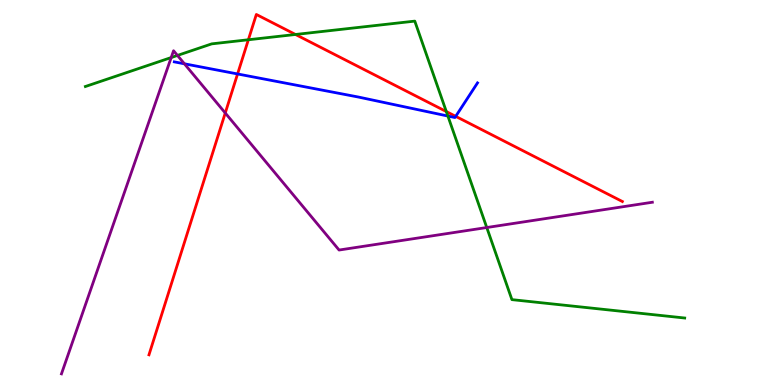[{'lines': ['blue', 'red'], 'intersections': [{'x': 3.07, 'y': 8.08}, {'x': 5.88, 'y': 6.98}]}, {'lines': ['green', 'red'], 'intersections': [{'x': 3.2, 'y': 8.97}, {'x': 3.81, 'y': 9.1}, {'x': 5.76, 'y': 7.1}]}, {'lines': ['purple', 'red'], 'intersections': [{'x': 2.91, 'y': 7.07}]}, {'lines': ['blue', 'green'], 'intersections': [{'x': 5.78, 'y': 6.99}]}, {'lines': ['blue', 'purple'], 'intersections': [{'x': 2.38, 'y': 8.34}]}, {'lines': ['green', 'purple'], 'intersections': [{'x': 2.21, 'y': 8.51}, {'x': 2.29, 'y': 8.56}, {'x': 6.28, 'y': 4.09}]}]